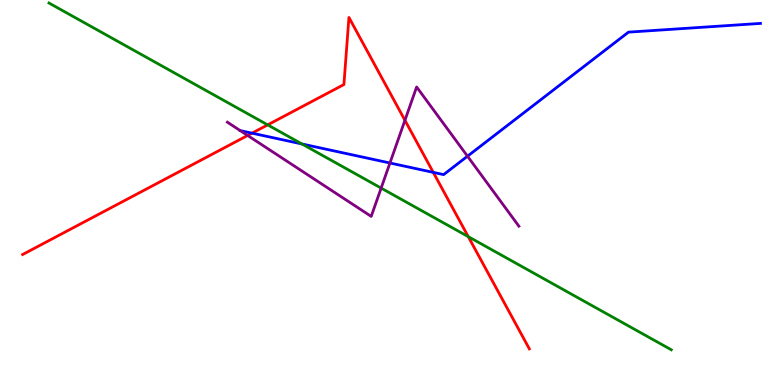[{'lines': ['blue', 'red'], 'intersections': [{'x': 3.25, 'y': 6.54}, {'x': 5.59, 'y': 5.52}]}, {'lines': ['green', 'red'], 'intersections': [{'x': 3.45, 'y': 6.76}, {'x': 6.04, 'y': 3.85}]}, {'lines': ['purple', 'red'], 'intersections': [{'x': 3.2, 'y': 6.48}, {'x': 5.22, 'y': 6.88}]}, {'lines': ['blue', 'green'], 'intersections': [{'x': 3.9, 'y': 6.26}]}, {'lines': ['blue', 'purple'], 'intersections': [{'x': 5.03, 'y': 5.77}, {'x': 6.03, 'y': 5.94}]}, {'lines': ['green', 'purple'], 'intersections': [{'x': 4.92, 'y': 5.11}]}]